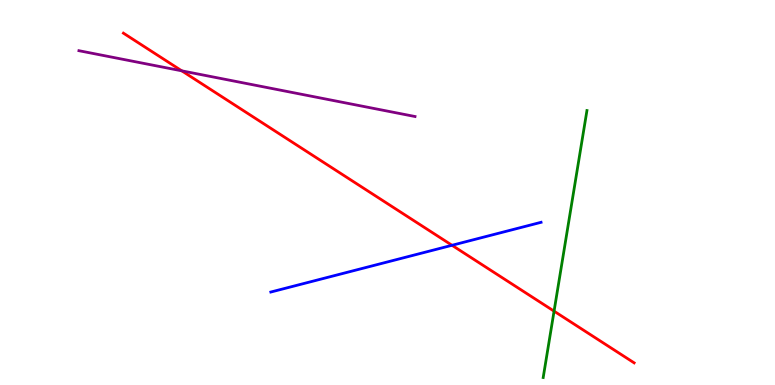[{'lines': ['blue', 'red'], 'intersections': [{'x': 5.83, 'y': 3.63}]}, {'lines': ['green', 'red'], 'intersections': [{'x': 7.15, 'y': 1.92}]}, {'lines': ['purple', 'red'], 'intersections': [{'x': 2.35, 'y': 8.16}]}, {'lines': ['blue', 'green'], 'intersections': []}, {'lines': ['blue', 'purple'], 'intersections': []}, {'lines': ['green', 'purple'], 'intersections': []}]